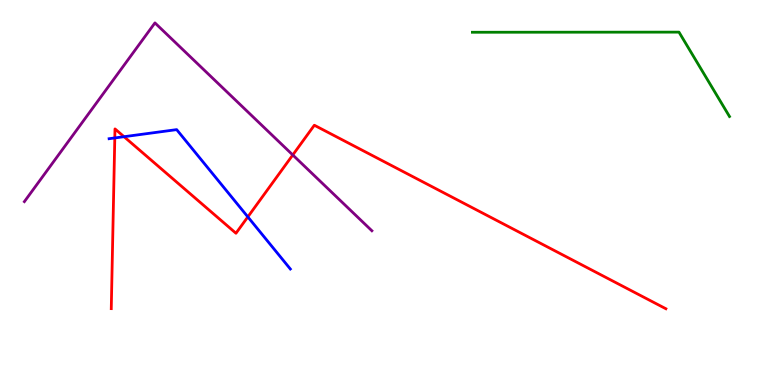[{'lines': ['blue', 'red'], 'intersections': [{'x': 1.48, 'y': 6.42}, {'x': 1.6, 'y': 6.45}, {'x': 3.2, 'y': 4.37}]}, {'lines': ['green', 'red'], 'intersections': []}, {'lines': ['purple', 'red'], 'intersections': [{'x': 3.78, 'y': 5.98}]}, {'lines': ['blue', 'green'], 'intersections': []}, {'lines': ['blue', 'purple'], 'intersections': []}, {'lines': ['green', 'purple'], 'intersections': []}]